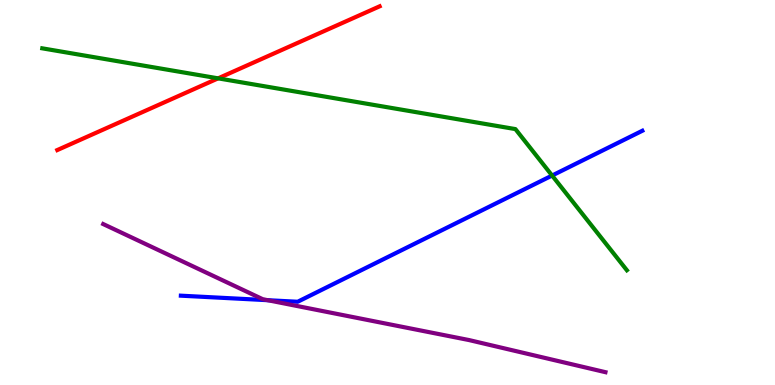[{'lines': ['blue', 'red'], 'intersections': []}, {'lines': ['green', 'red'], 'intersections': [{'x': 2.81, 'y': 7.96}]}, {'lines': ['purple', 'red'], 'intersections': []}, {'lines': ['blue', 'green'], 'intersections': [{'x': 7.12, 'y': 5.44}]}, {'lines': ['blue', 'purple'], 'intersections': [{'x': 3.46, 'y': 2.2}]}, {'lines': ['green', 'purple'], 'intersections': []}]